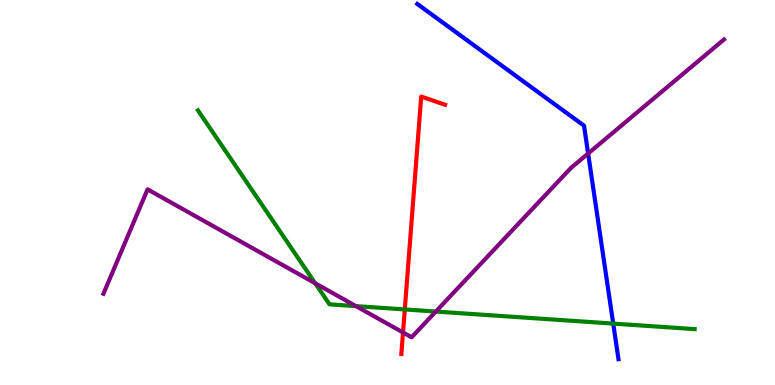[{'lines': ['blue', 'red'], 'intersections': []}, {'lines': ['green', 'red'], 'intersections': [{'x': 5.22, 'y': 1.96}]}, {'lines': ['purple', 'red'], 'intersections': [{'x': 5.2, 'y': 1.36}]}, {'lines': ['blue', 'green'], 'intersections': [{'x': 7.91, 'y': 1.59}]}, {'lines': ['blue', 'purple'], 'intersections': [{'x': 7.59, 'y': 6.01}]}, {'lines': ['green', 'purple'], 'intersections': [{'x': 4.07, 'y': 2.64}, {'x': 4.59, 'y': 2.05}, {'x': 5.62, 'y': 1.91}]}]